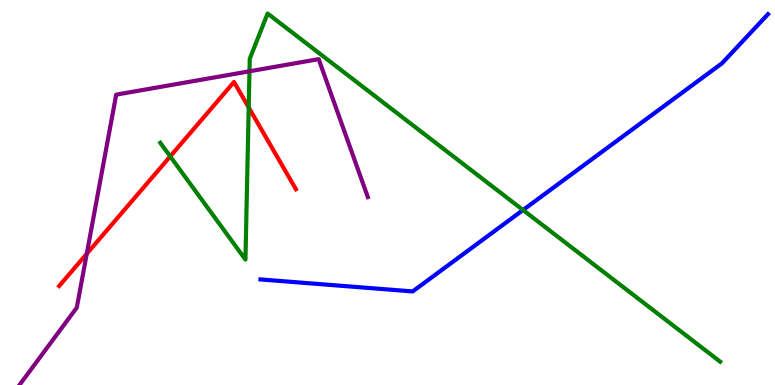[{'lines': ['blue', 'red'], 'intersections': []}, {'lines': ['green', 'red'], 'intersections': [{'x': 2.2, 'y': 5.94}, {'x': 3.21, 'y': 7.21}]}, {'lines': ['purple', 'red'], 'intersections': [{'x': 1.12, 'y': 3.41}]}, {'lines': ['blue', 'green'], 'intersections': [{'x': 6.75, 'y': 4.54}]}, {'lines': ['blue', 'purple'], 'intersections': []}, {'lines': ['green', 'purple'], 'intersections': [{'x': 3.22, 'y': 8.15}]}]